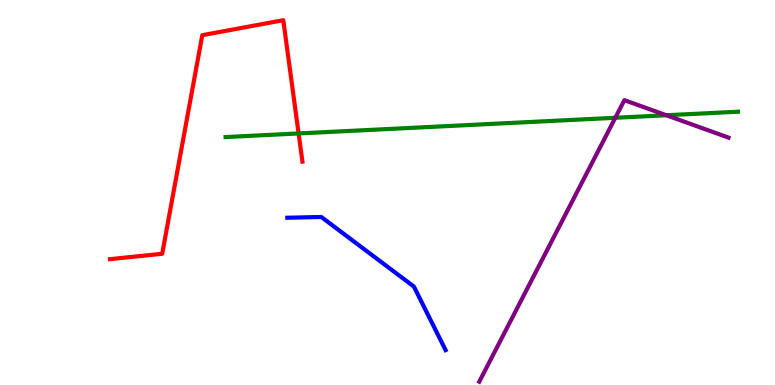[{'lines': ['blue', 'red'], 'intersections': []}, {'lines': ['green', 'red'], 'intersections': [{'x': 3.85, 'y': 6.53}]}, {'lines': ['purple', 'red'], 'intersections': []}, {'lines': ['blue', 'green'], 'intersections': []}, {'lines': ['blue', 'purple'], 'intersections': []}, {'lines': ['green', 'purple'], 'intersections': [{'x': 7.94, 'y': 6.94}, {'x': 8.6, 'y': 7.01}]}]